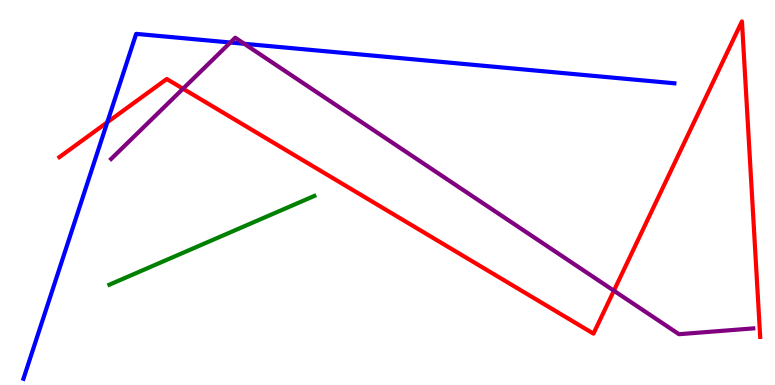[{'lines': ['blue', 'red'], 'intersections': [{'x': 1.38, 'y': 6.82}]}, {'lines': ['green', 'red'], 'intersections': []}, {'lines': ['purple', 'red'], 'intersections': [{'x': 2.36, 'y': 7.7}, {'x': 7.92, 'y': 2.45}]}, {'lines': ['blue', 'green'], 'intersections': []}, {'lines': ['blue', 'purple'], 'intersections': [{'x': 2.97, 'y': 8.9}, {'x': 3.15, 'y': 8.86}]}, {'lines': ['green', 'purple'], 'intersections': []}]